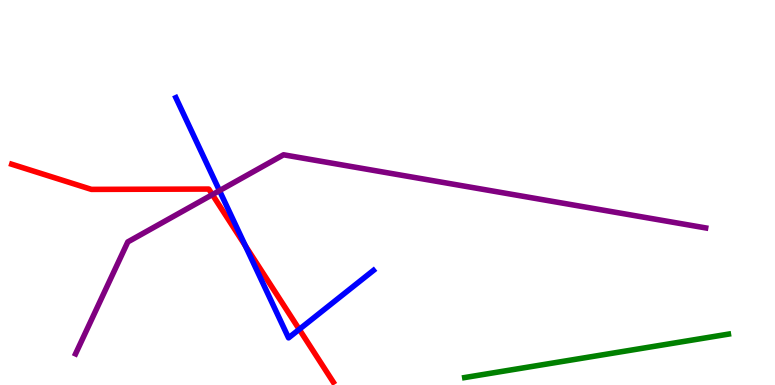[{'lines': ['blue', 'red'], 'intersections': [{'x': 3.17, 'y': 3.62}, {'x': 3.86, 'y': 1.45}]}, {'lines': ['green', 'red'], 'intersections': []}, {'lines': ['purple', 'red'], 'intersections': [{'x': 2.74, 'y': 4.94}]}, {'lines': ['blue', 'green'], 'intersections': []}, {'lines': ['blue', 'purple'], 'intersections': [{'x': 2.83, 'y': 5.05}]}, {'lines': ['green', 'purple'], 'intersections': []}]